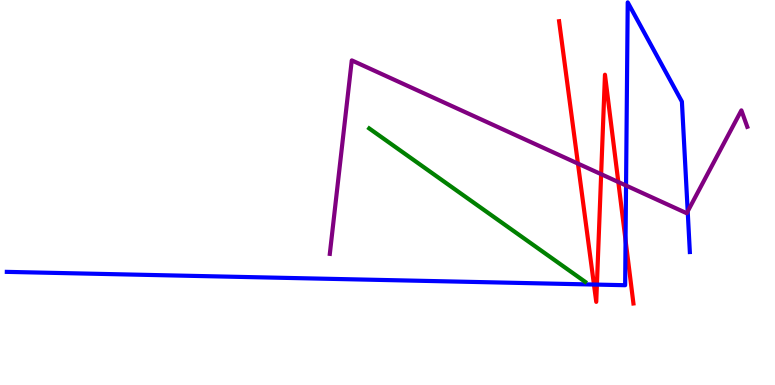[{'lines': ['blue', 'red'], 'intersections': [{'x': 7.66, 'y': 2.61}, {'x': 7.7, 'y': 2.61}, {'x': 8.07, 'y': 3.76}]}, {'lines': ['green', 'red'], 'intersections': []}, {'lines': ['purple', 'red'], 'intersections': [{'x': 7.46, 'y': 5.75}, {'x': 7.76, 'y': 5.48}, {'x': 7.98, 'y': 5.27}]}, {'lines': ['blue', 'green'], 'intersections': []}, {'lines': ['blue', 'purple'], 'intersections': [{'x': 8.08, 'y': 5.18}, {'x': 8.87, 'y': 4.51}]}, {'lines': ['green', 'purple'], 'intersections': []}]